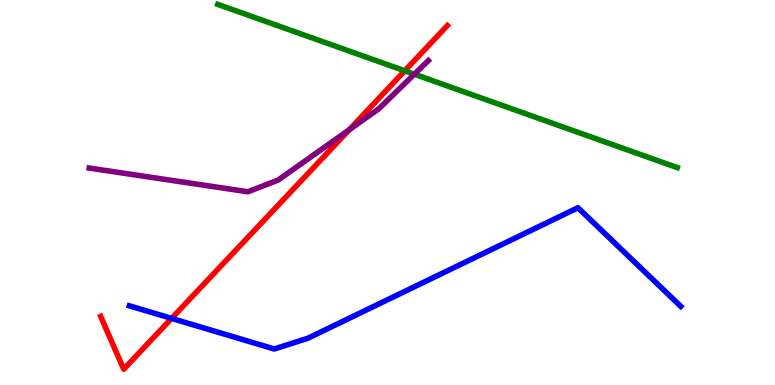[{'lines': ['blue', 'red'], 'intersections': [{'x': 2.21, 'y': 1.73}]}, {'lines': ['green', 'red'], 'intersections': [{'x': 5.22, 'y': 8.16}]}, {'lines': ['purple', 'red'], 'intersections': [{'x': 4.51, 'y': 6.63}]}, {'lines': ['blue', 'green'], 'intersections': []}, {'lines': ['blue', 'purple'], 'intersections': []}, {'lines': ['green', 'purple'], 'intersections': [{'x': 5.35, 'y': 8.07}]}]